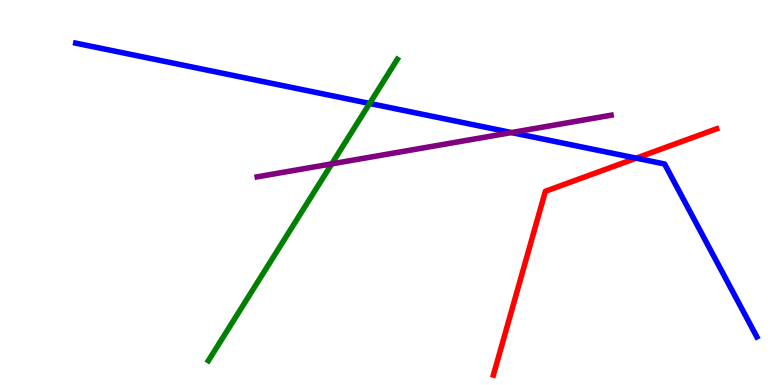[{'lines': ['blue', 'red'], 'intersections': [{'x': 8.21, 'y': 5.89}]}, {'lines': ['green', 'red'], 'intersections': []}, {'lines': ['purple', 'red'], 'intersections': []}, {'lines': ['blue', 'green'], 'intersections': [{'x': 4.77, 'y': 7.31}]}, {'lines': ['blue', 'purple'], 'intersections': [{'x': 6.6, 'y': 6.56}]}, {'lines': ['green', 'purple'], 'intersections': [{'x': 4.28, 'y': 5.74}]}]